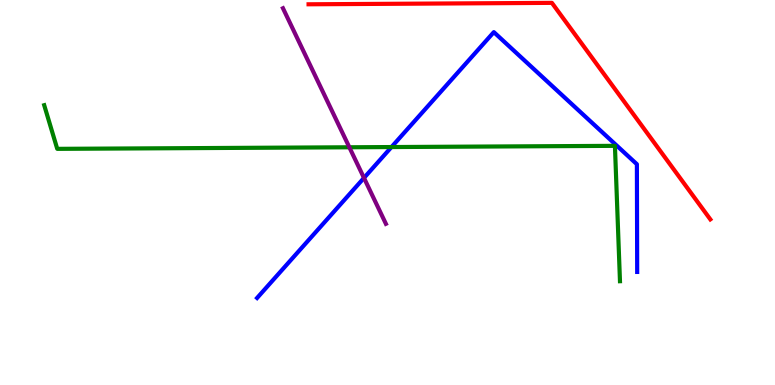[{'lines': ['blue', 'red'], 'intersections': []}, {'lines': ['green', 'red'], 'intersections': []}, {'lines': ['purple', 'red'], 'intersections': []}, {'lines': ['blue', 'green'], 'intersections': [{'x': 5.05, 'y': 6.18}]}, {'lines': ['blue', 'purple'], 'intersections': [{'x': 4.7, 'y': 5.38}]}, {'lines': ['green', 'purple'], 'intersections': [{'x': 4.51, 'y': 6.17}]}]